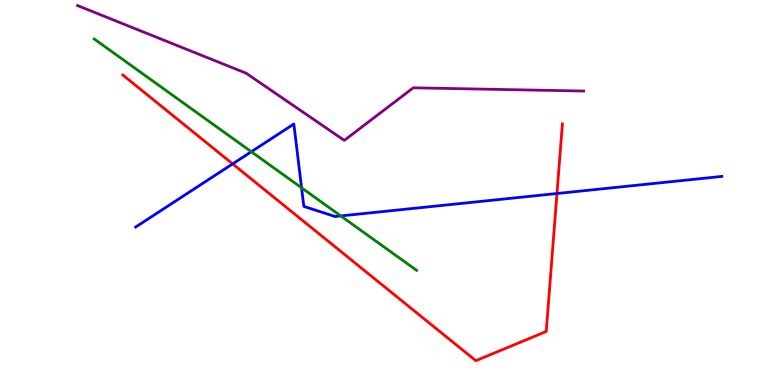[{'lines': ['blue', 'red'], 'intersections': [{'x': 3.0, 'y': 5.74}, {'x': 7.19, 'y': 4.97}]}, {'lines': ['green', 'red'], 'intersections': []}, {'lines': ['purple', 'red'], 'intersections': []}, {'lines': ['blue', 'green'], 'intersections': [{'x': 3.24, 'y': 6.06}, {'x': 3.89, 'y': 5.12}, {'x': 4.4, 'y': 4.39}]}, {'lines': ['blue', 'purple'], 'intersections': []}, {'lines': ['green', 'purple'], 'intersections': []}]